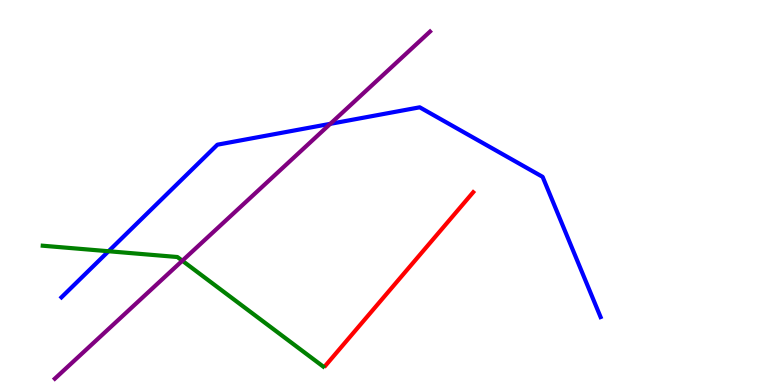[{'lines': ['blue', 'red'], 'intersections': []}, {'lines': ['green', 'red'], 'intersections': []}, {'lines': ['purple', 'red'], 'intersections': []}, {'lines': ['blue', 'green'], 'intersections': [{'x': 1.4, 'y': 3.47}]}, {'lines': ['blue', 'purple'], 'intersections': [{'x': 4.26, 'y': 6.78}]}, {'lines': ['green', 'purple'], 'intersections': [{'x': 2.35, 'y': 3.23}]}]